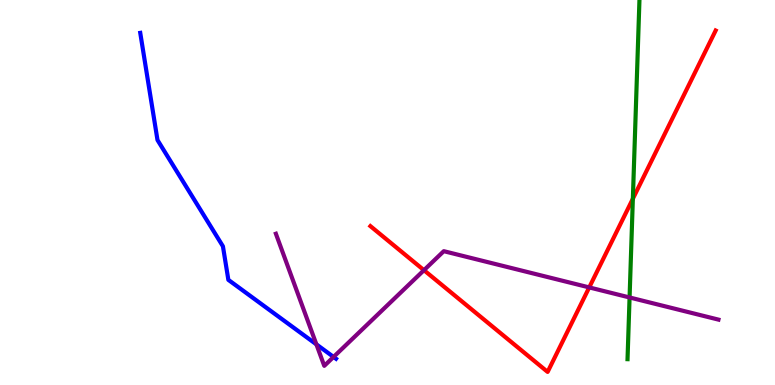[{'lines': ['blue', 'red'], 'intersections': []}, {'lines': ['green', 'red'], 'intersections': [{'x': 8.17, 'y': 4.84}]}, {'lines': ['purple', 'red'], 'intersections': [{'x': 5.47, 'y': 2.98}, {'x': 7.6, 'y': 2.53}]}, {'lines': ['blue', 'green'], 'intersections': []}, {'lines': ['blue', 'purple'], 'intersections': [{'x': 4.08, 'y': 1.06}, {'x': 4.3, 'y': 0.729}]}, {'lines': ['green', 'purple'], 'intersections': [{'x': 8.12, 'y': 2.27}]}]